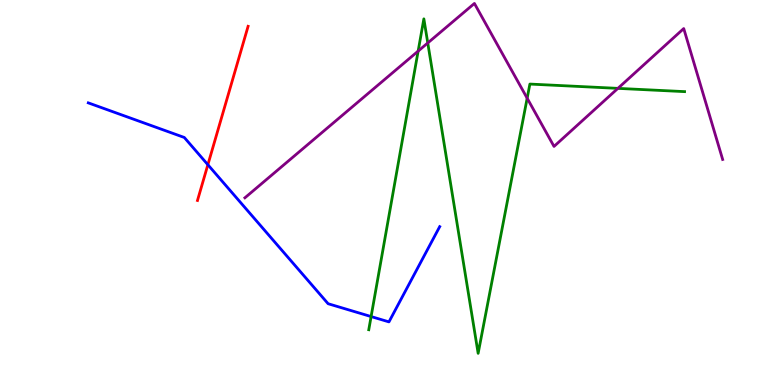[{'lines': ['blue', 'red'], 'intersections': [{'x': 2.68, 'y': 5.72}]}, {'lines': ['green', 'red'], 'intersections': []}, {'lines': ['purple', 'red'], 'intersections': []}, {'lines': ['blue', 'green'], 'intersections': [{'x': 4.79, 'y': 1.78}]}, {'lines': ['blue', 'purple'], 'intersections': []}, {'lines': ['green', 'purple'], 'intersections': [{'x': 5.4, 'y': 8.67}, {'x': 5.52, 'y': 8.88}, {'x': 6.8, 'y': 7.45}, {'x': 7.97, 'y': 7.7}]}]